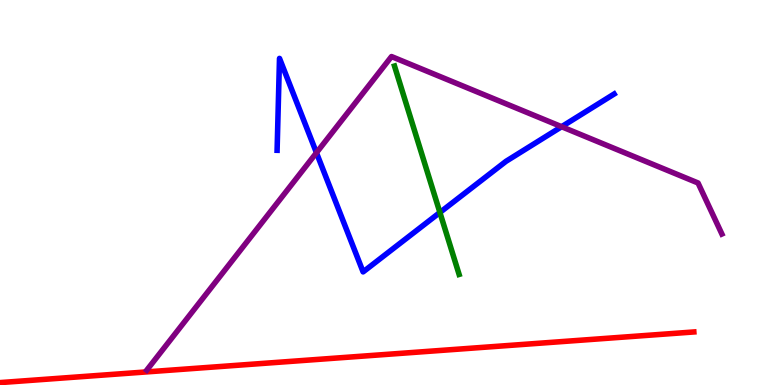[{'lines': ['blue', 'red'], 'intersections': []}, {'lines': ['green', 'red'], 'intersections': []}, {'lines': ['purple', 'red'], 'intersections': []}, {'lines': ['blue', 'green'], 'intersections': [{'x': 5.68, 'y': 4.48}]}, {'lines': ['blue', 'purple'], 'intersections': [{'x': 4.08, 'y': 6.03}, {'x': 7.25, 'y': 6.71}]}, {'lines': ['green', 'purple'], 'intersections': []}]